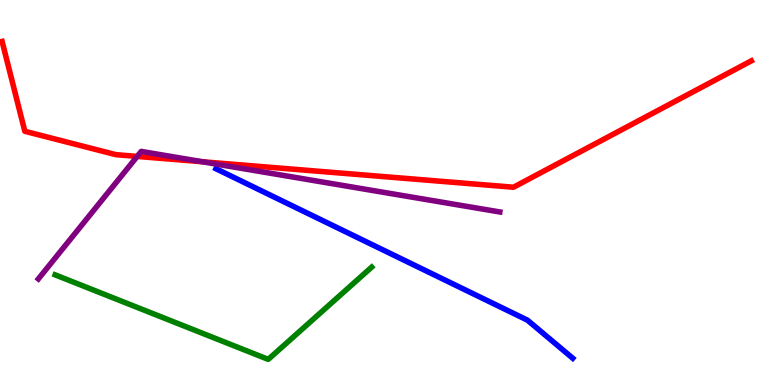[{'lines': ['blue', 'red'], 'intersections': []}, {'lines': ['green', 'red'], 'intersections': []}, {'lines': ['purple', 'red'], 'intersections': [{'x': 1.77, 'y': 5.94}, {'x': 2.61, 'y': 5.8}]}, {'lines': ['blue', 'green'], 'intersections': []}, {'lines': ['blue', 'purple'], 'intersections': []}, {'lines': ['green', 'purple'], 'intersections': []}]